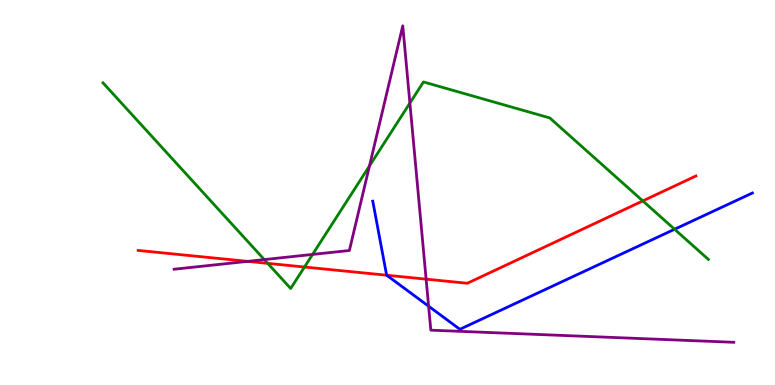[{'lines': ['blue', 'red'], 'intersections': [{'x': 4.99, 'y': 2.85}]}, {'lines': ['green', 'red'], 'intersections': [{'x': 3.45, 'y': 3.16}, {'x': 3.93, 'y': 3.06}, {'x': 8.29, 'y': 4.78}]}, {'lines': ['purple', 'red'], 'intersections': [{'x': 3.2, 'y': 3.21}, {'x': 5.5, 'y': 2.75}]}, {'lines': ['blue', 'green'], 'intersections': [{'x': 8.7, 'y': 4.05}]}, {'lines': ['blue', 'purple'], 'intersections': [{'x': 5.53, 'y': 2.05}]}, {'lines': ['green', 'purple'], 'intersections': [{'x': 3.41, 'y': 3.26}, {'x': 4.03, 'y': 3.39}, {'x': 4.77, 'y': 5.69}, {'x': 5.29, 'y': 7.32}]}]